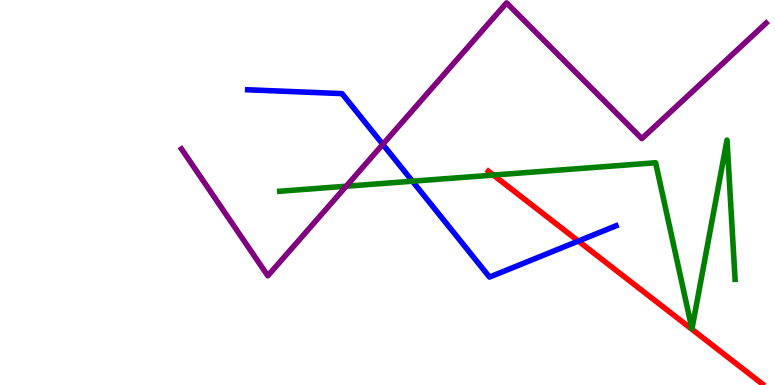[{'lines': ['blue', 'red'], 'intersections': [{'x': 7.46, 'y': 3.74}]}, {'lines': ['green', 'red'], 'intersections': [{'x': 6.37, 'y': 5.45}]}, {'lines': ['purple', 'red'], 'intersections': []}, {'lines': ['blue', 'green'], 'intersections': [{'x': 5.32, 'y': 5.29}]}, {'lines': ['blue', 'purple'], 'intersections': [{'x': 4.94, 'y': 6.25}]}, {'lines': ['green', 'purple'], 'intersections': [{'x': 4.47, 'y': 5.16}]}]